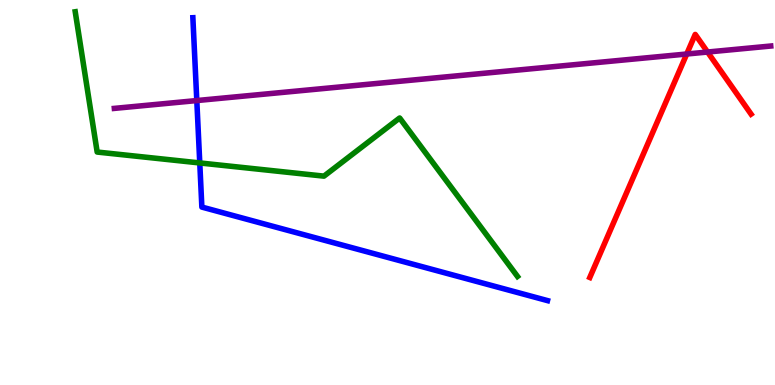[{'lines': ['blue', 'red'], 'intersections': []}, {'lines': ['green', 'red'], 'intersections': []}, {'lines': ['purple', 'red'], 'intersections': [{'x': 8.86, 'y': 8.6}, {'x': 9.13, 'y': 8.65}]}, {'lines': ['blue', 'green'], 'intersections': [{'x': 2.58, 'y': 5.77}]}, {'lines': ['blue', 'purple'], 'intersections': [{'x': 2.54, 'y': 7.39}]}, {'lines': ['green', 'purple'], 'intersections': []}]